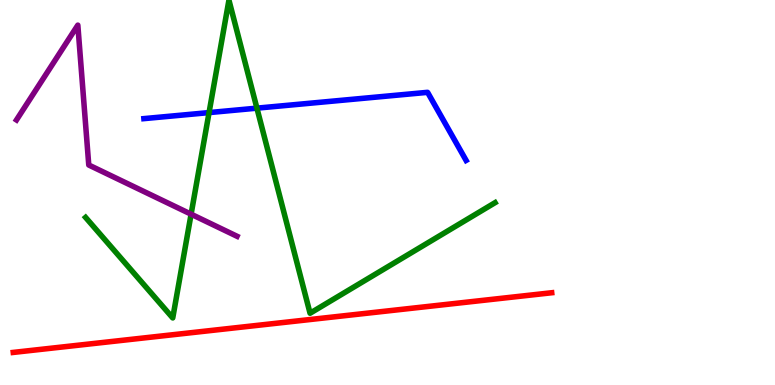[{'lines': ['blue', 'red'], 'intersections': []}, {'lines': ['green', 'red'], 'intersections': []}, {'lines': ['purple', 'red'], 'intersections': []}, {'lines': ['blue', 'green'], 'intersections': [{'x': 2.7, 'y': 7.08}, {'x': 3.32, 'y': 7.19}]}, {'lines': ['blue', 'purple'], 'intersections': []}, {'lines': ['green', 'purple'], 'intersections': [{'x': 2.47, 'y': 4.44}]}]